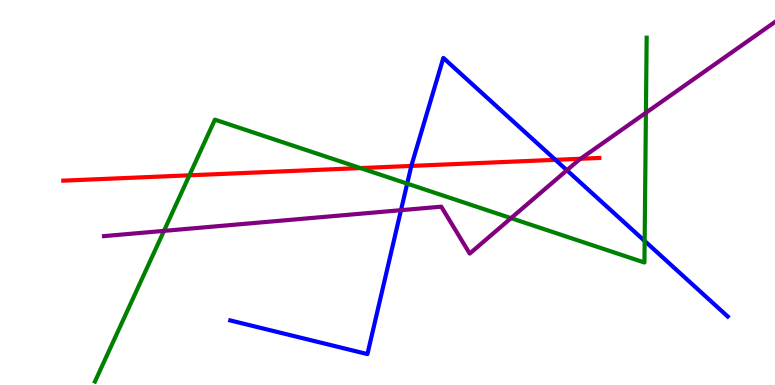[{'lines': ['blue', 'red'], 'intersections': [{'x': 5.31, 'y': 5.69}, {'x': 7.17, 'y': 5.85}]}, {'lines': ['green', 'red'], 'intersections': [{'x': 2.44, 'y': 5.45}, {'x': 4.65, 'y': 5.63}]}, {'lines': ['purple', 'red'], 'intersections': [{'x': 7.49, 'y': 5.88}]}, {'lines': ['blue', 'green'], 'intersections': [{'x': 5.25, 'y': 5.23}, {'x': 8.32, 'y': 3.74}]}, {'lines': ['blue', 'purple'], 'intersections': [{'x': 5.17, 'y': 4.54}, {'x': 7.31, 'y': 5.58}]}, {'lines': ['green', 'purple'], 'intersections': [{'x': 2.12, 'y': 4.0}, {'x': 6.59, 'y': 4.33}, {'x': 8.33, 'y': 7.07}]}]